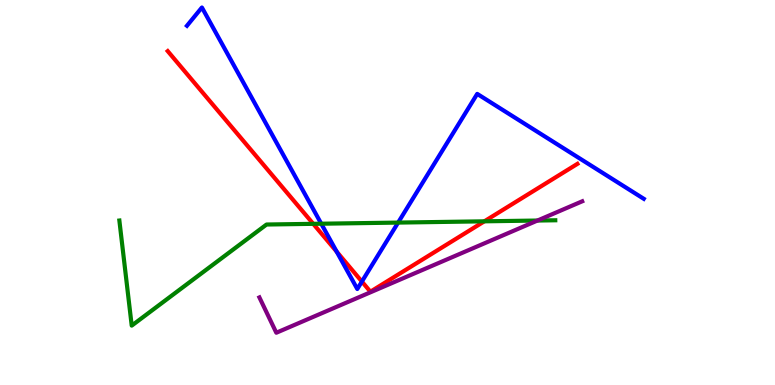[{'lines': ['blue', 'red'], 'intersections': [{'x': 4.34, 'y': 3.46}, {'x': 4.67, 'y': 2.69}]}, {'lines': ['green', 'red'], 'intersections': [{'x': 4.04, 'y': 4.19}, {'x': 6.25, 'y': 4.25}]}, {'lines': ['purple', 'red'], 'intersections': []}, {'lines': ['blue', 'green'], 'intersections': [{'x': 4.15, 'y': 4.19}, {'x': 5.14, 'y': 4.22}]}, {'lines': ['blue', 'purple'], 'intersections': []}, {'lines': ['green', 'purple'], 'intersections': [{'x': 6.93, 'y': 4.27}]}]